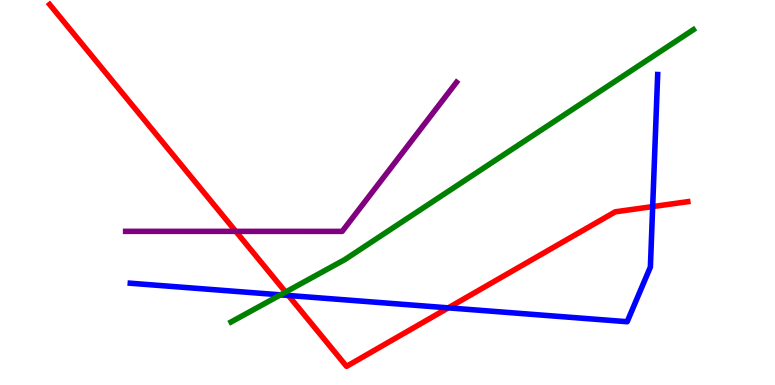[{'lines': ['blue', 'red'], 'intersections': [{'x': 3.72, 'y': 2.33}, {'x': 5.78, 'y': 2.0}, {'x': 8.42, 'y': 4.63}]}, {'lines': ['green', 'red'], 'intersections': [{'x': 3.69, 'y': 2.41}]}, {'lines': ['purple', 'red'], 'intersections': [{'x': 3.04, 'y': 3.99}]}, {'lines': ['blue', 'green'], 'intersections': [{'x': 3.62, 'y': 2.34}]}, {'lines': ['blue', 'purple'], 'intersections': []}, {'lines': ['green', 'purple'], 'intersections': []}]